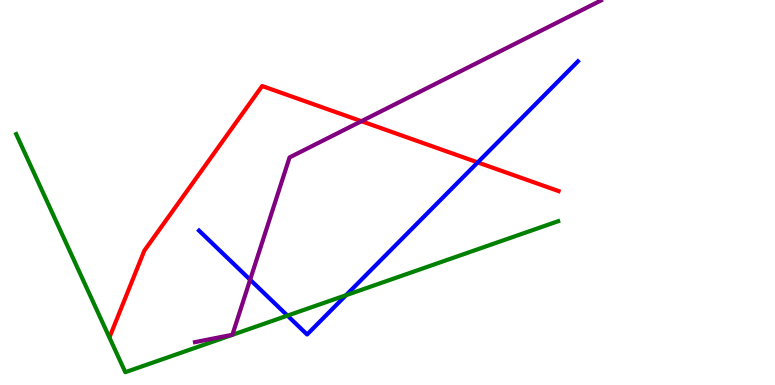[{'lines': ['blue', 'red'], 'intersections': [{'x': 6.16, 'y': 5.78}]}, {'lines': ['green', 'red'], 'intersections': []}, {'lines': ['purple', 'red'], 'intersections': [{'x': 4.66, 'y': 6.85}]}, {'lines': ['blue', 'green'], 'intersections': [{'x': 3.71, 'y': 1.8}, {'x': 4.47, 'y': 2.33}]}, {'lines': ['blue', 'purple'], 'intersections': [{'x': 3.23, 'y': 2.73}]}, {'lines': ['green', 'purple'], 'intersections': []}]